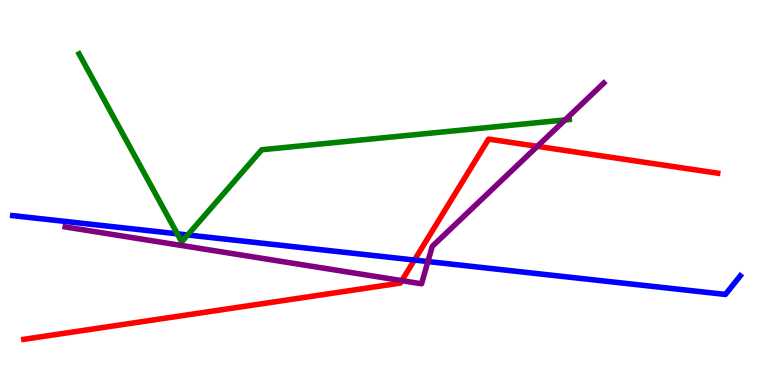[{'lines': ['blue', 'red'], 'intersections': [{'x': 5.35, 'y': 3.25}]}, {'lines': ['green', 'red'], 'intersections': []}, {'lines': ['purple', 'red'], 'intersections': [{'x': 5.18, 'y': 2.71}, {'x': 6.93, 'y': 6.2}]}, {'lines': ['blue', 'green'], 'intersections': [{'x': 2.29, 'y': 3.93}, {'x': 2.42, 'y': 3.9}]}, {'lines': ['blue', 'purple'], 'intersections': [{'x': 5.52, 'y': 3.21}]}, {'lines': ['green', 'purple'], 'intersections': [{'x': 7.29, 'y': 6.88}]}]